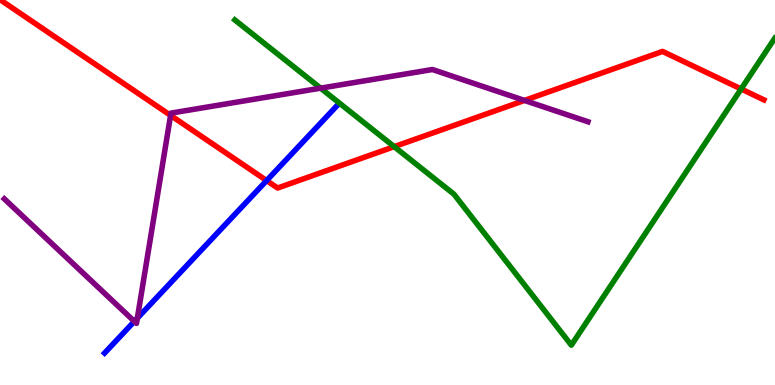[{'lines': ['blue', 'red'], 'intersections': [{'x': 3.44, 'y': 5.31}]}, {'lines': ['green', 'red'], 'intersections': [{'x': 5.09, 'y': 6.19}, {'x': 9.56, 'y': 7.69}]}, {'lines': ['purple', 'red'], 'intersections': [{'x': 2.2, 'y': 7.0}, {'x': 6.77, 'y': 7.39}]}, {'lines': ['blue', 'green'], 'intersections': []}, {'lines': ['blue', 'purple'], 'intersections': [{'x': 1.73, 'y': 1.65}, {'x': 1.77, 'y': 1.74}]}, {'lines': ['green', 'purple'], 'intersections': [{'x': 4.14, 'y': 7.71}]}]